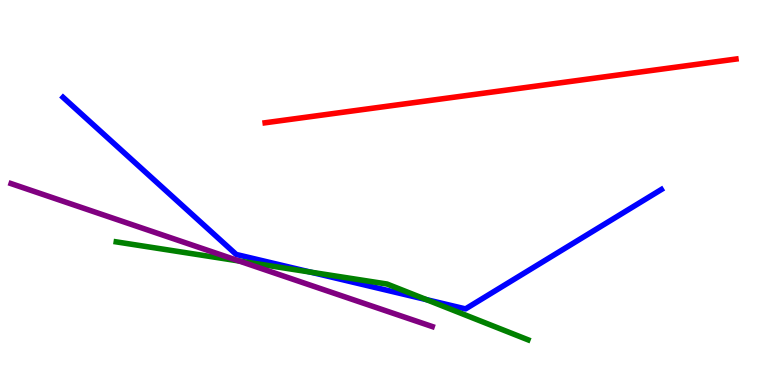[{'lines': ['blue', 'red'], 'intersections': []}, {'lines': ['green', 'red'], 'intersections': []}, {'lines': ['purple', 'red'], 'intersections': []}, {'lines': ['blue', 'green'], 'intersections': [{'x': 4.01, 'y': 2.93}, {'x': 5.5, 'y': 2.22}]}, {'lines': ['blue', 'purple'], 'intersections': []}, {'lines': ['green', 'purple'], 'intersections': [{'x': 3.09, 'y': 3.22}]}]